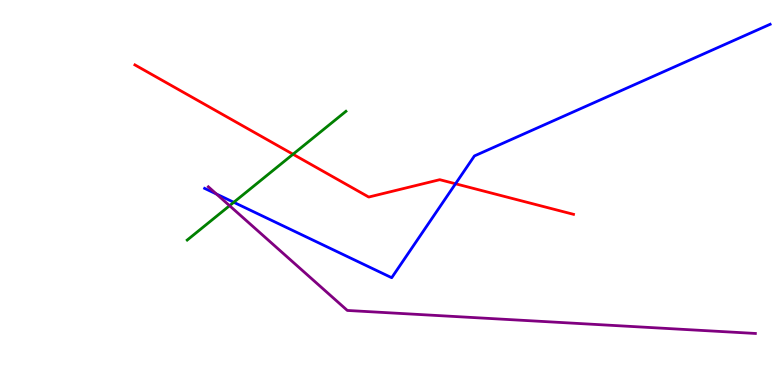[{'lines': ['blue', 'red'], 'intersections': [{'x': 5.88, 'y': 5.23}]}, {'lines': ['green', 'red'], 'intersections': [{'x': 3.78, 'y': 5.99}]}, {'lines': ['purple', 'red'], 'intersections': []}, {'lines': ['blue', 'green'], 'intersections': [{'x': 3.02, 'y': 4.75}]}, {'lines': ['blue', 'purple'], 'intersections': [{'x': 2.79, 'y': 4.96}]}, {'lines': ['green', 'purple'], 'intersections': [{'x': 2.96, 'y': 4.66}]}]